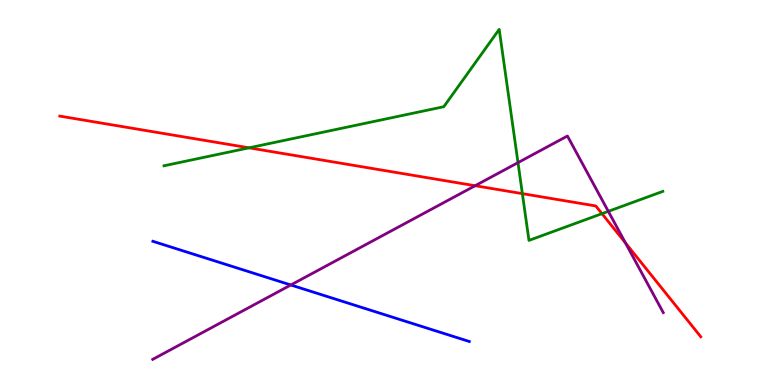[{'lines': ['blue', 'red'], 'intersections': []}, {'lines': ['green', 'red'], 'intersections': [{'x': 3.21, 'y': 6.16}, {'x': 6.74, 'y': 4.97}, {'x': 7.77, 'y': 4.45}]}, {'lines': ['purple', 'red'], 'intersections': [{'x': 6.13, 'y': 5.18}, {'x': 8.07, 'y': 3.69}]}, {'lines': ['blue', 'green'], 'intersections': []}, {'lines': ['blue', 'purple'], 'intersections': [{'x': 3.75, 'y': 2.6}]}, {'lines': ['green', 'purple'], 'intersections': [{'x': 6.68, 'y': 5.78}, {'x': 7.85, 'y': 4.51}]}]